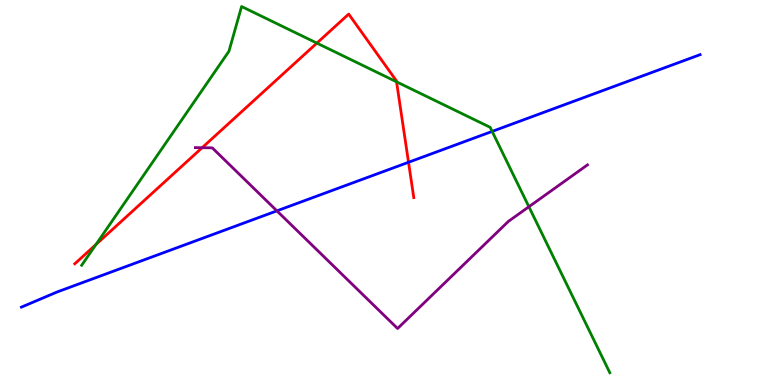[{'lines': ['blue', 'red'], 'intersections': [{'x': 5.27, 'y': 5.79}]}, {'lines': ['green', 'red'], 'intersections': [{'x': 1.24, 'y': 3.65}, {'x': 4.09, 'y': 8.88}, {'x': 5.12, 'y': 7.87}]}, {'lines': ['purple', 'red'], 'intersections': [{'x': 2.61, 'y': 6.16}]}, {'lines': ['blue', 'green'], 'intersections': [{'x': 6.35, 'y': 6.59}]}, {'lines': ['blue', 'purple'], 'intersections': [{'x': 3.57, 'y': 4.52}]}, {'lines': ['green', 'purple'], 'intersections': [{'x': 6.82, 'y': 4.63}]}]